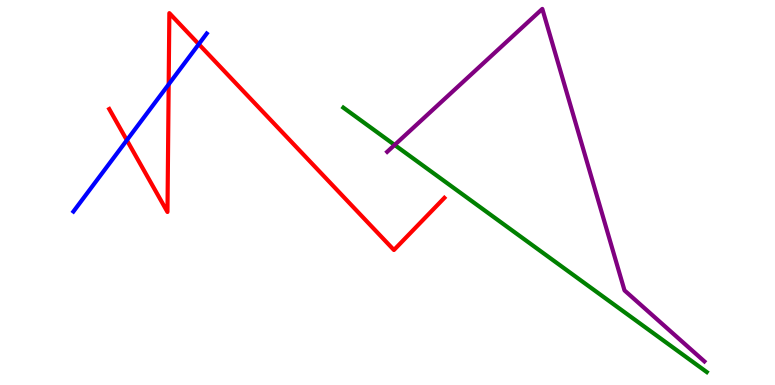[{'lines': ['blue', 'red'], 'intersections': [{'x': 1.64, 'y': 6.36}, {'x': 2.18, 'y': 7.81}, {'x': 2.56, 'y': 8.85}]}, {'lines': ['green', 'red'], 'intersections': []}, {'lines': ['purple', 'red'], 'intersections': []}, {'lines': ['blue', 'green'], 'intersections': []}, {'lines': ['blue', 'purple'], 'intersections': []}, {'lines': ['green', 'purple'], 'intersections': [{'x': 5.09, 'y': 6.24}]}]